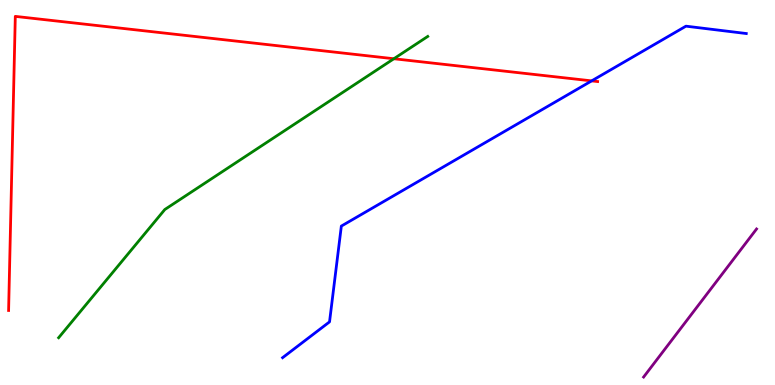[{'lines': ['blue', 'red'], 'intersections': [{'x': 7.63, 'y': 7.9}]}, {'lines': ['green', 'red'], 'intersections': [{'x': 5.08, 'y': 8.47}]}, {'lines': ['purple', 'red'], 'intersections': []}, {'lines': ['blue', 'green'], 'intersections': []}, {'lines': ['blue', 'purple'], 'intersections': []}, {'lines': ['green', 'purple'], 'intersections': []}]